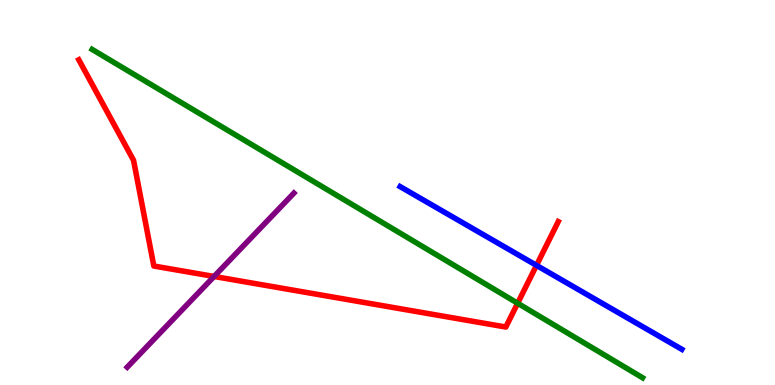[{'lines': ['blue', 'red'], 'intersections': [{'x': 6.92, 'y': 3.11}]}, {'lines': ['green', 'red'], 'intersections': [{'x': 6.68, 'y': 2.12}]}, {'lines': ['purple', 'red'], 'intersections': [{'x': 2.76, 'y': 2.82}]}, {'lines': ['blue', 'green'], 'intersections': []}, {'lines': ['blue', 'purple'], 'intersections': []}, {'lines': ['green', 'purple'], 'intersections': []}]